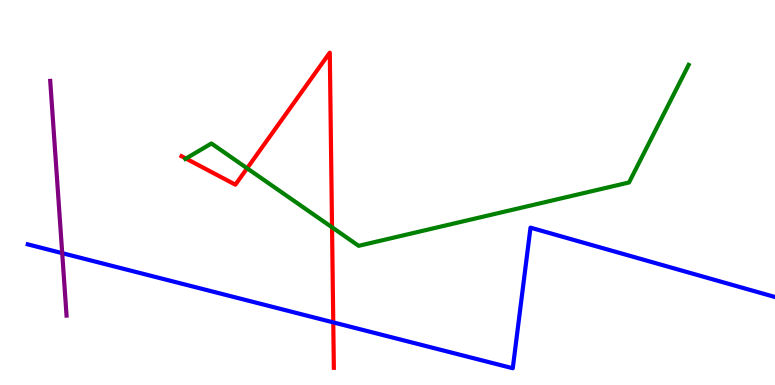[{'lines': ['blue', 'red'], 'intersections': [{'x': 4.3, 'y': 1.63}]}, {'lines': ['green', 'red'], 'intersections': [{'x': 2.4, 'y': 5.88}, {'x': 3.19, 'y': 5.63}, {'x': 4.28, 'y': 4.1}]}, {'lines': ['purple', 'red'], 'intersections': []}, {'lines': ['blue', 'green'], 'intersections': []}, {'lines': ['blue', 'purple'], 'intersections': [{'x': 0.803, 'y': 3.42}]}, {'lines': ['green', 'purple'], 'intersections': []}]